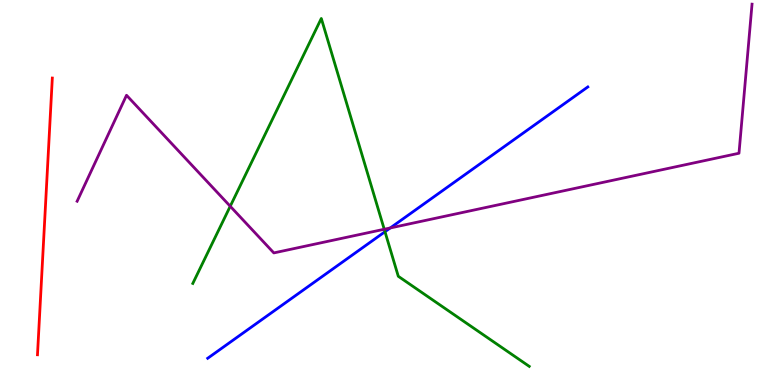[{'lines': ['blue', 'red'], 'intersections': []}, {'lines': ['green', 'red'], 'intersections': []}, {'lines': ['purple', 'red'], 'intersections': []}, {'lines': ['blue', 'green'], 'intersections': [{'x': 4.97, 'y': 3.98}]}, {'lines': ['blue', 'purple'], 'intersections': [{'x': 5.04, 'y': 4.08}]}, {'lines': ['green', 'purple'], 'intersections': [{'x': 2.97, 'y': 4.64}, {'x': 4.96, 'y': 4.05}]}]